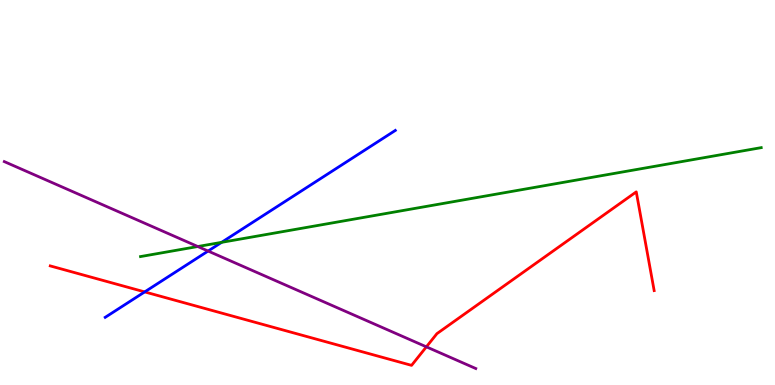[{'lines': ['blue', 'red'], 'intersections': [{'x': 1.87, 'y': 2.42}]}, {'lines': ['green', 'red'], 'intersections': []}, {'lines': ['purple', 'red'], 'intersections': [{'x': 5.5, 'y': 0.991}]}, {'lines': ['blue', 'green'], 'intersections': [{'x': 2.86, 'y': 3.71}]}, {'lines': ['blue', 'purple'], 'intersections': [{'x': 2.69, 'y': 3.48}]}, {'lines': ['green', 'purple'], 'intersections': [{'x': 2.55, 'y': 3.6}]}]